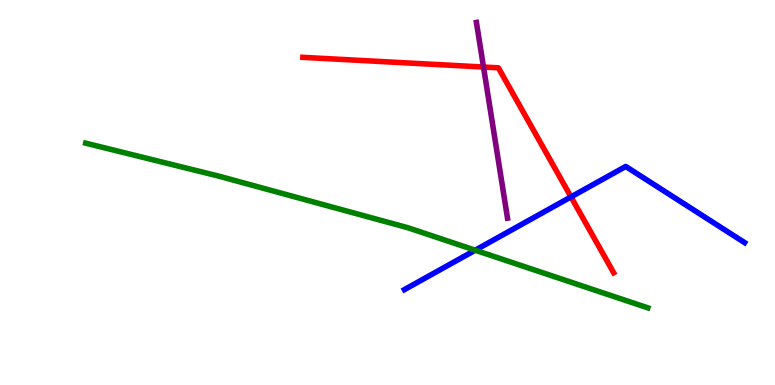[{'lines': ['blue', 'red'], 'intersections': [{'x': 7.37, 'y': 4.89}]}, {'lines': ['green', 'red'], 'intersections': []}, {'lines': ['purple', 'red'], 'intersections': [{'x': 6.24, 'y': 8.26}]}, {'lines': ['blue', 'green'], 'intersections': [{'x': 6.13, 'y': 3.5}]}, {'lines': ['blue', 'purple'], 'intersections': []}, {'lines': ['green', 'purple'], 'intersections': []}]